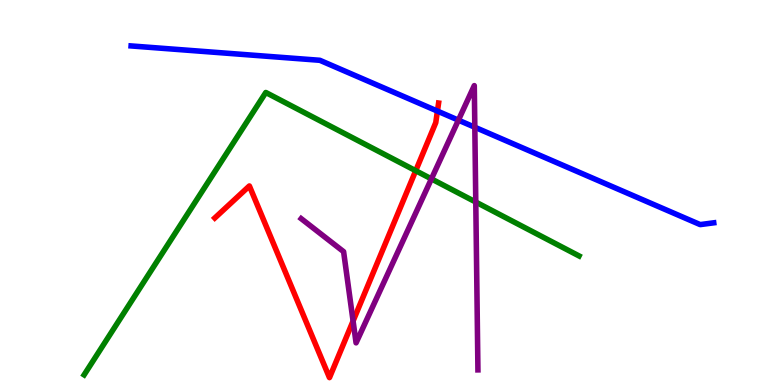[{'lines': ['blue', 'red'], 'intersections': [{'x': 5.64, 'y': 7.11}]}, {'lines': ['green', 'red'], 'intersections': [{'x': 5.36, 'y': 5.57}]}, {'lines': ['purple', 'red'], 'intersections': [{'x': 4.56, 'y': 1.66}]}, {'lines': ['blue', 'green'], 'intersections': []}, {'lines': ['blue', 'purple'], 'intersections': [{'x': 5.91, 'y': 6.88}, {'x': 6.13, 'y': 6.69}]}, {'lines': ['green', 'purple'], 'intersections': [{'x': 5.57, 'y': 5.35}, {'x': 6.14, 'y': 4.75}]}]